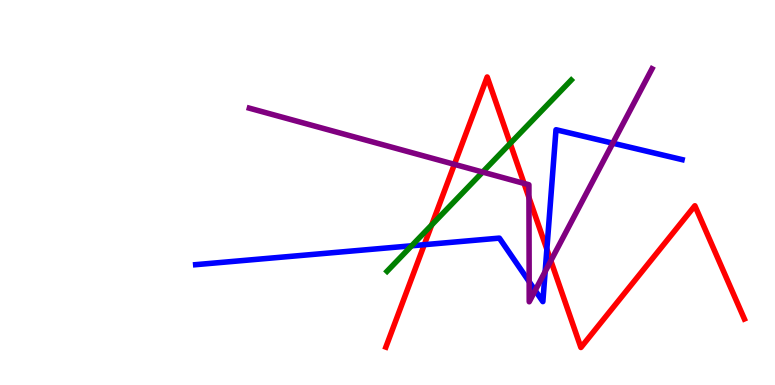[{'lines': ['blue', 'red'], 'intersections': [{'x': 5.47, 'y': 3.64}, {'x': 7.06, 'y': 3.53}]}, {'lines': ['green', 'red'], 'intersections': [{'x': 5.57, 'y': 4.16}, {'x': 6.58, 'y': 6.27}]}, {'lines': ['purple', 'red'], 'intersections': [{'x': 5.86, 'y': 5.73}, {'x': 6.76, 'y': 5.24}, {'x': 6.83, 'y': 4.87}, {'x': 7.11, 'y': 3.23}]}, {'lines': ['blue', 'green'], 'intersections': [{'x': 5.31, 'y': 3.62}]}, {'lines': ['blue', 'purple'], 'intersections': [{'x': 6.83, 'y': 2.68}, {'x': 6.91, 'y': 2.46}, {'x': 7.03, 'y': 2.95}, {'x': 7.91, 'y': 6.28}]}, {'lines': ['green', 'purple'], 'intersections': [{'x': 6.23, 'y': 5.53}]}]